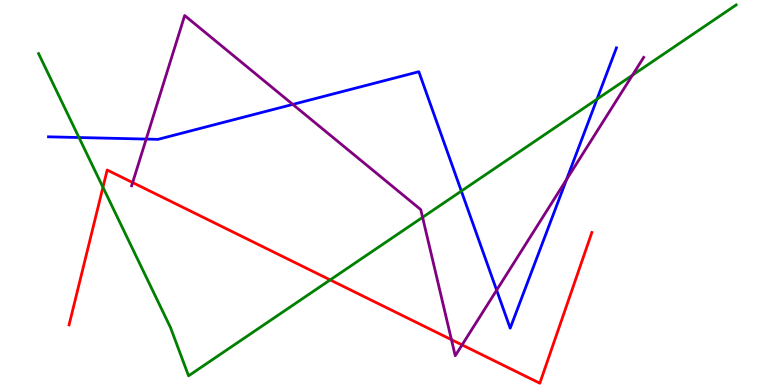[{'lines': ['blue', 'red'], 'intersections': []}, {'lines': ['green', 'red'], 'intersections': [{'x': 1.33, 'y': 5.14}, {'x': 4.26, 'y': 2.73}]}, {'lines': ['purple', 'red'], 'intersections': [{'x': 1.71, 'y': 5.26}, {'x': 5.83, 'y': 1.18}, {'x': 5.96, 'y': 1.04}]}, {'lines': ['blue', 'green'], 'intersections': [{'x': 1.02, 'y': 6.43}, {'x': 5.95, 'y': 5.04}, {'x': 7.7, 'y': 7.42}]}, {'lines': ['blue', 'purple'], 'intersections': [{'x': 1.89, 'y': 6.39}, {'x': 3.78, 'y': 7.29}, {'x': 6.41, 'y': 2.46}, {'x': 7.31, 'y': 5.34}]}, {'lines': ['green', 'purple'], 'intersections': [{'x': 5.45, 'y': 4.36}, {'x': 8.16, 'y': 8.05}]}]